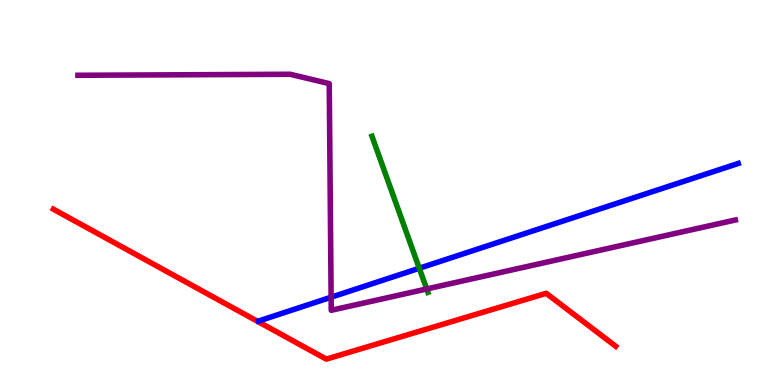[{'lines': ['blue', 'red'], 'intersections': []}, {'lines': ['green', 'red'], 'intersections': []}, {'lines': ['purple', 'red'], 'intersections': []}, {'lines': ['blue', 'green'], 'intersections': [{'x': 5.41, 'y': 3.03}]}, {'lines': ['blue', 'purple'], 'intersections': [{'x': 4.27, 'y': 2.28}]}, {'lines': ['green', 'purple'], 'intersections': [{'x': 5.51, 'y': 2.49}]}]